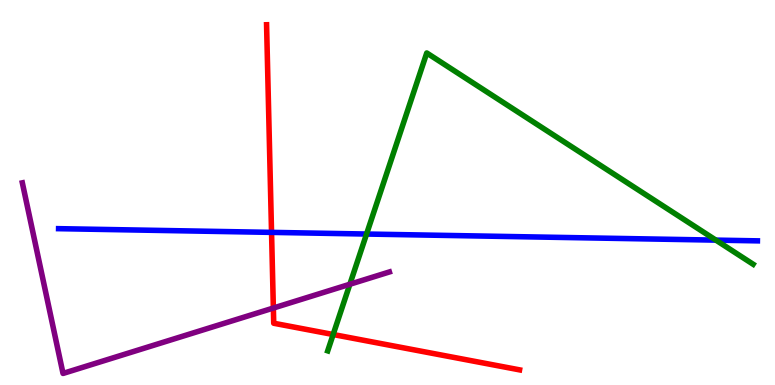[{'lines': ['blue', 'red'], 'intersections': [{'x': 3.5, 'y': 3.96}]}, {'lines': ['green', 'red'], 'intersections': [{'x': 4.3, 'y': 1.31}]}, {'lines': ['purple', 'red'], 'intersections': [{'x': 3.53, 'y': 2.0}]}, {'lines': ['blue', 'green'], 'intersections': [{'x': 4.73, 'y': 3.92}, {'x': 9.24, 'y': 3.76}]}, {'lines': ['blue', 'purple'], 'intersections': []}, {'lines': ['green', 'purple'], 'intersections': [{'x': 4.51, 'y': 2.62}]}]